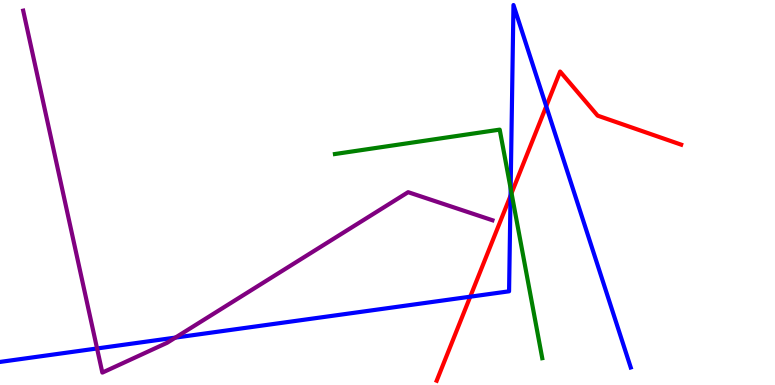[{'lines': ['blue', 'red'], 'intersections': [{'x': 6.07, 'y': 2.29}, {'x': 6.59, 'y': 4.92}, {'x': 7.05, 'y': 7.24}]}, {'lines': ['green', 'red'], 'intersections': [{'x': 6.6, 'y': 4.98}]}, {'lines': ['purple', 'red'], 'intersections': []}, {'lines': ['blue', 'green'], 'intersections': [{'x': 6.59, 'y': 5.11}]}, {'lines': ['blue', 'purple'], 'intersections': [{'x': 1.25, 'y': 0.949}, {'x': 2.26, 'y': 1.23}]}, {'lines': ['green', 'purple'], 'intersections': []}]